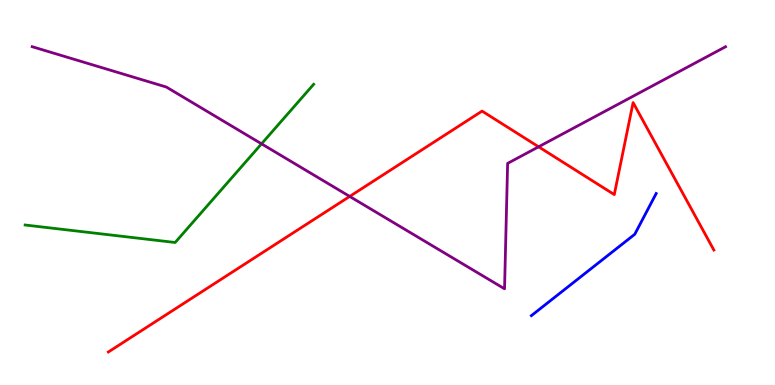[{'lines': ['blue', 'red'], 'intersections': []}, {'lines': ['green', 'red'], 'intersections': []}, {'lines': ['purple', 'red'], 'intersections': [{'x': 4.51, 'y': 4.9}, {'x': 6.95, 'y': 6.19}]}, {'lines': ['blue', 'green'], 'intersections': []}, {'lines': ['blue', 'purple'], 'intersections': []}, {'lines': ['green', 'purple'], 'intersections': [{'x': 3.37, 'y': 6.26}]}]